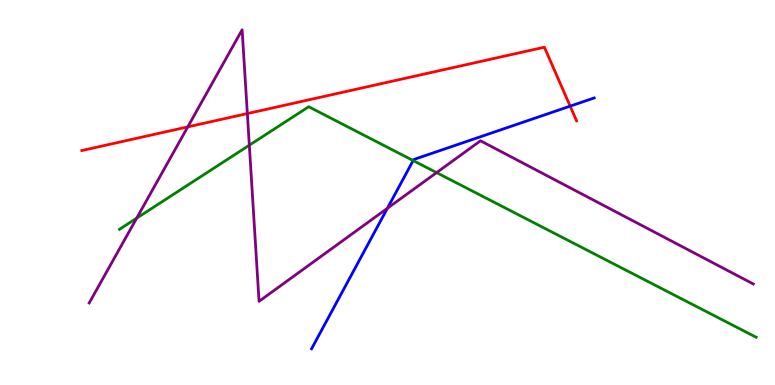[{'lines': ['blue', 'red'], 'intersections': [{'x': 7.36, 'y': 7.24}]}, {'lines': ['green', 'red'], 'intersections': []}, {'lines': ['purple', 'red'], 'intersections': [{'x': 2.42, 'y': 6.7}, {'x': 3.19, 'y': 7.05}]}, {'lines': ['blue', 'green'], 'intersections': [{'x': 5.33, 'y': 5.83}]}, {'lines': ['blue', 'purple'], 'intersections': [{'x': 5.0, 'y': 4.59}]}, {'lines': ['green', 'purple'], 'intersections': [{'x': 1.76, 'y': 4.33}, {'x': 3.22, 'y': 6.23}, {'x': 5.63, 'y': 5.52}]}]